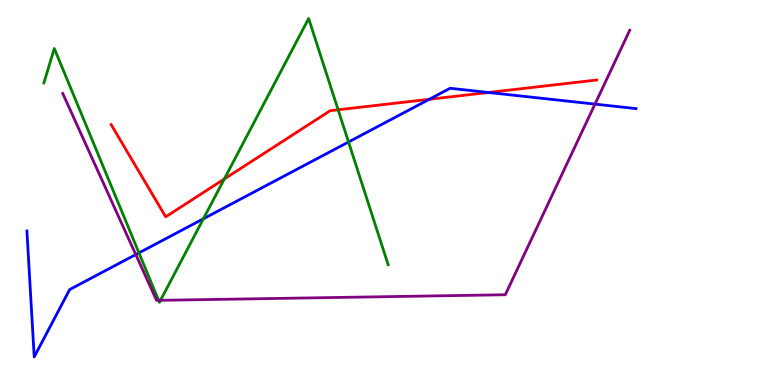[{'lines': ['blue', 'red'], 'intersections': [{'x': 5.54, 'y': 7.42}, {'x': 6.3, 'y': 7.6}]}, {'lines': ['green', 'red'], 'intersections': [{'x': 2.89, 'y': 5.35}, {'x': 4.36, 'y': 7.15}]}, {'lines': ['purple', 'red'], 'intersections': []}, {'lines': ['blue', 'green'], 'intersections': [{'x': 1.79, 'y': 3.43}, {'x': 2.62, 'y': 4.32}, {'x': 4.5, 'y': 6.31}]}, {'lines': ['blue', 'purple'], 'intersections': [{'x': 1.75, 'y': 3.39}, {'x': 7.68, 'y': 7.3}]}, {'lines': ['green', 'purple'], 'intersections': [{'x': 2.05, 'y': 2.2}, {'x': 2.07, 'y': 2.2}]}]